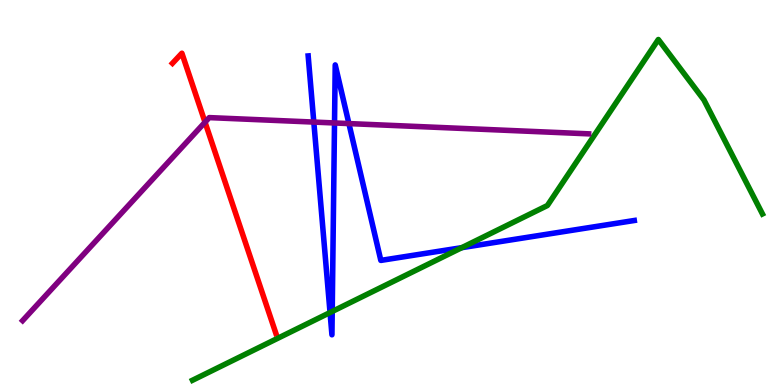[{'lines': ['blue', 'red'], 'intersections': []}, {'lines': ['green', 'red'], 'intersections': []}, {'lines': ['purple', 'red'], 'intersections': [{'x': 2.65, 'y': 6.83}]}, {'lines': ['blue', 'green'], 'intersections': [{'x': 4.26, 'y': 1.88}, {'x': 4.29, 'y': 1.91}, {'x': 5.96, 'y': 3.57}]}, {'lines': ['blue', 'purple'], 'intersections': [{'x': 4.05, 'y': 6.83}, {'x': 4.32, 'y': 6.81}, {'x': 4.5, 'y': 6.79}]}, {'lines': ['green', 'purple'], 'intersections': []}]